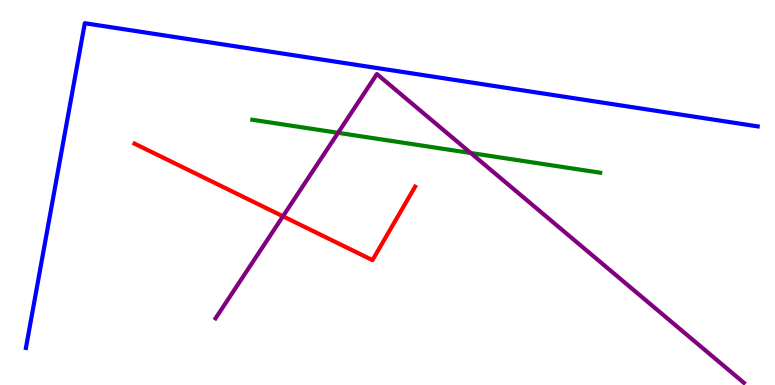[{'lines': ['blue', 'red'], 'intersections': []}, {'lines': ['green', 'red'], 'intersections': []}, {'lines': ['purple', 'red'], 'intersections': [{'x': 3.65, 'y': 4.38}]}, {'lines': ['blue', 'green'], 'intersections': []}, {'lines': ['blue', 'purple'], 'intersections': []}, {'lines': ['green', 'purple'], 'intersections': [{'x': 4.36, 'y': 6.55}, {'x': 6.07, 'y': 6.03}]}]